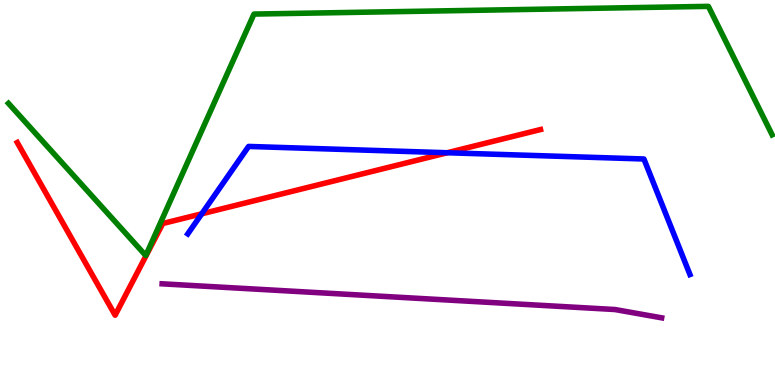[{'lines': ['blue', 'red'], 'intersections': [{'x': 2.6, 'y': 4.45}, {'x': 5.77, 'y': 6.03}]}, {'lines': ['green', 'red'], 'intersections': []}, {'lines': ['purple', 'red'], 'intersections': []}, {'lines': ['blue', 'green'], 'intersections': []}, {'lines': ['blue', 'purple'], 'intersections': []}, {'lines': ['green', 'purple'], 'intersections': []}]